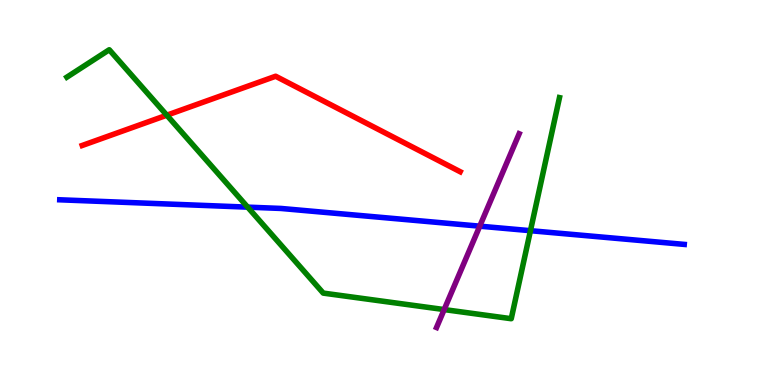[{'lines': ['blue', 'red'], 'intersections': []}, {'lines': ['green', 'red'], 'intersections': [{'x': 2.15, 'y': 7.01}]}, {'lines': ['purple', 'red'], 'intersections': []}, {'lines': ['blue', 'green'], 'intersections': [{'x': 3.2, 'y': 4.62}, {'x': 6.84, 'y': 4.01}]}, {'lines': ['blue', 'purple'], 'intersections': [{'x': 6.19, 'y': 4.13}]}, {'lines': ['green', 'purple'], 'intersections': [{'x': 5.73, 'y': 1.96}]}]